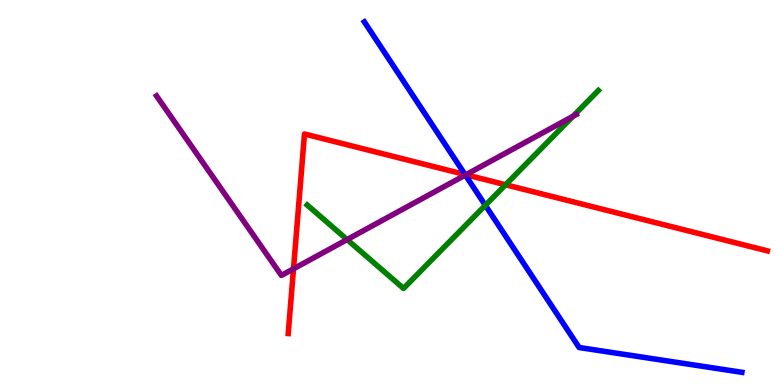[{'lines': ['blue', 'red'], 'intersections': [{'x': 6.0, 'y': 5.47}]}, {'lines': ['green', 'red'], 'intersections': [{'x': 6.52, 'y': 5.2}]}, {'lines': ['purple', 'red'], 'intersections': [{'x': 3.79, 'y': 3.02}, {'x': 6.01, 'y': 5.46}]}, {'lines': ['blue', 'green'], 'intersections': [{'x': 6.26, 'y': 4.67}]}, {'lines': ['blue', 'purple'], 'intersections': [{'x': 6.0, 'y': 5.45}]}, {'lines': ['green', 'purple'], 'intersections': [{'x': 4.48, 'y': 3.78}, {'x': 7.39, 'y': 6.98}]}]